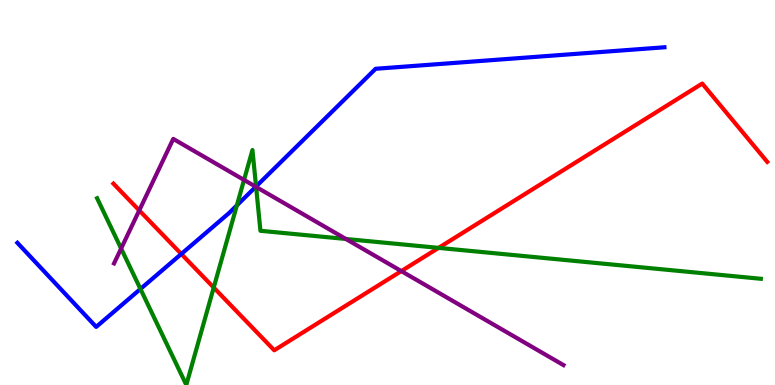[{'lines': ['blue', 'red'], 'intersections': [{'x': 2.34, 'y': 3.4}]}, {'lines': ['green', 'red'], 'intersections': [{'x': 2.76, 'y': 2.53}, {'x': 5.66, 'y': 3.56}]}, {'lines': ['purple', 'red'], 'intersections': [{'x': 1.8, 'y': 4.53}, {'x': 5.18, 'y': 2.96}]}, {'lines': ['blue', 'green'], 'intersections': [{'x': 1.81, 'y': 2.49}, {'x': 3.06, 'y': 4.67}, {'x': 3.3, 'y': 5.16}]}, {'lines': ['blue', 'purple'], 'intersections': [{'x': 3.3, 'y': 5.15}]}, {'lines': ['green', 'purple'], 'intersections': [{'x': 1.56, 'y': 3.55}, {'x': 3.15, 'y': 5.33}, {'x': 3.3, 'y': 5.14}, {'x': 4.46, 'y': 3.79}]}]